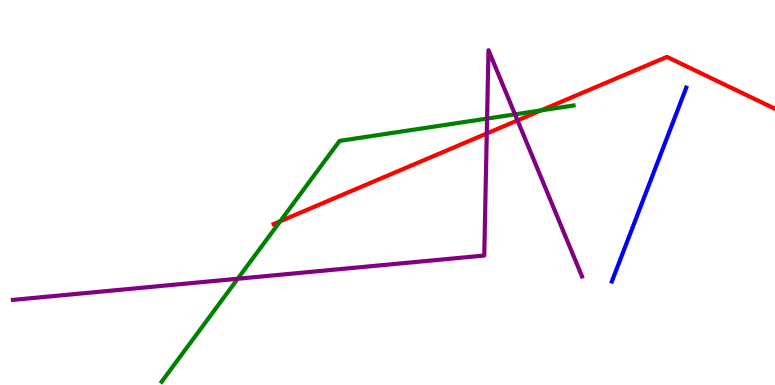[{'lines': ['blue', 'red'], 'intersections': []}, {'lines': ['green', 'red'], 'intersections': [{'x': 3.62, 'y': 4.25}, {'x': 6.98, 'y': 7.13}]}, {'lines': ['purple', 'red'], 'intersections': [{'x': 6.28, 'y': 6.53}, {'x': 6.68, 'y': 6.87}]}, {'lines': ['blue', 'green'], 'intersections': []}, {'lines': ['blue', 'purple'], 'intersections': []}, {'lines': ['green', 'purple'], 'intersections': [{'x': 3.07, 'y': 2.76}, {'x': 6.28, 'y': 6.92}, {'x': 6.65, 'y': 7.03}]}]